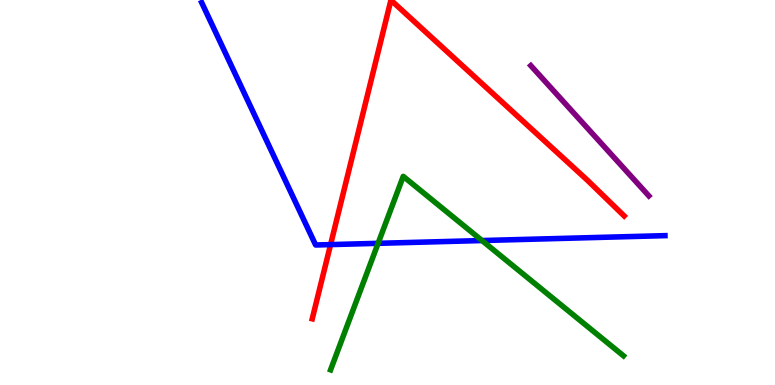[{'lines': ['blue', 'red'], 'intersections': [{'x': 4.27, 'y': 3.65}]}, {'lines': ['green', 'red'], 'intersections': []}, {'lines': ['purple', 'red'], 'intersections': []}, {'lines': ['blue', 'green'], 'intersections': [{'x': 4.88, 'y': 3.68}, {'x': 6.22, 'y': 3.75}]}, {'lines': ['blue', 'purple'], 'intersections': []}, {'lines': ['green', 'purple'], 'intersections': []}]